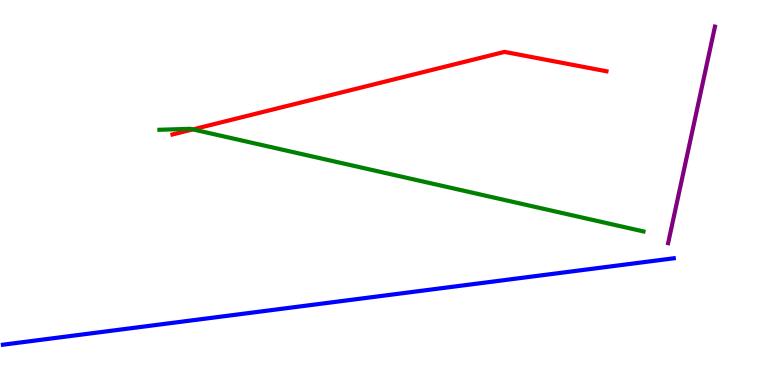[{'lines': ['blue', 'red'], 'intersections': []}, {'lines': ['green', 'red'], 'intersections': [{'x': 2.49, 'y': 6.64}]}, {'lines': ['purple', 'red'], 'intersections': []}, {'lines': ['blue', 'green'], 'intersections': []}, {'lines': ['blue', 'purple'], 'intersections': []}, {'lines': ['green', 'purple'], 'intersections': []}]